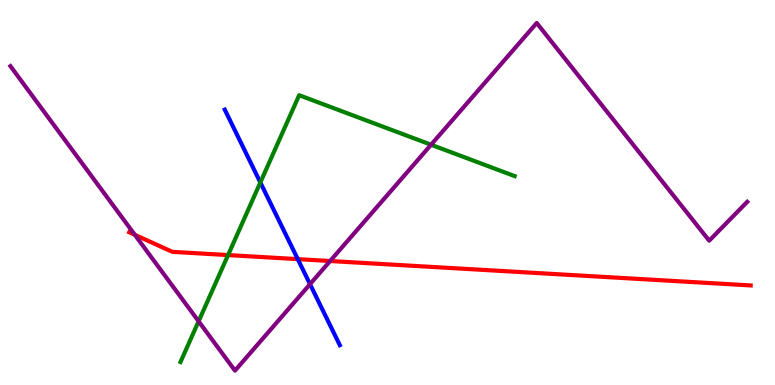[{'lines': ['blue', 'red'], 'intersections': [{'x': 3.84, 'y': 3.27}]}, {'lines': ['green', 'red'], 'intersections': [{'x': 2.94, 'y': 3.37}]}, {'lines': ['purple', 'red'], 'intersections': [{'x': 1.74, 'y': 3.9}, {'x': 4.26, 'y': 3.22}]}, {'lines': ['blue', 'green'], 'intersections': [{'x': 3.36, 'y': 5.26}]}, {'lines': ['blue', 'purple'], 'intersections': [{'x': 4.0, 'y': 2.62}]}, {'lines': ['green', 'purple'], 'intersections': [{'x': 2.56, 'y': 1.65}, {'x': 5.56, 'y': 6.24}]}]